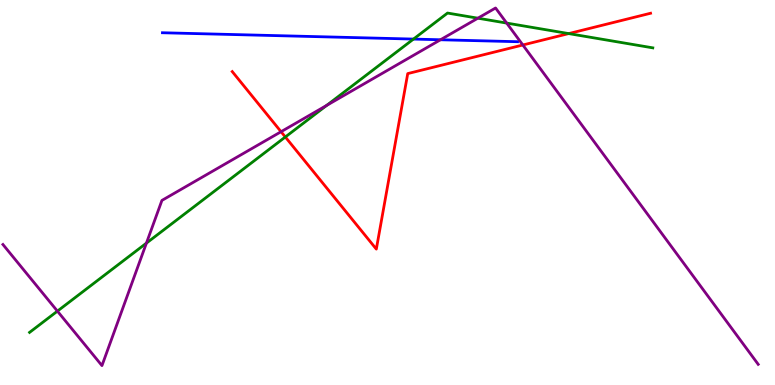[{'lines': ['blue', 'red'], 'intersections': []}, {'lines': ['green', 'red'], 'intersections': [{'x': 3.68, 'y': 6.44}, {'x': 7.34, 'y': 9.13}]}, {'lines': ['purple', 'red'], 'intersections': [{'x': 3.63, 'y': 6.58}, {'x': 6.75, 'y': 8.83}]}, {'lines': ['blue', 'green'], 'intersections': [{'x': 5.34, 'y': 8.98}]}, {'lines': ['blue', 'purple'], 'intersections': [{'x': 5.68, 'y': 8.97}]}, {'lines': ['green', 'purple'], 'intersections': [{'x': 0.741, 'y': 1.92}, {'x': 1.89, 'y': 3.69}, {'x': 4.22, 'y': 7.26}, {'x': 6.17, 'y': 9.53}, {'x': 6.54, 'y': 9.4}]}]